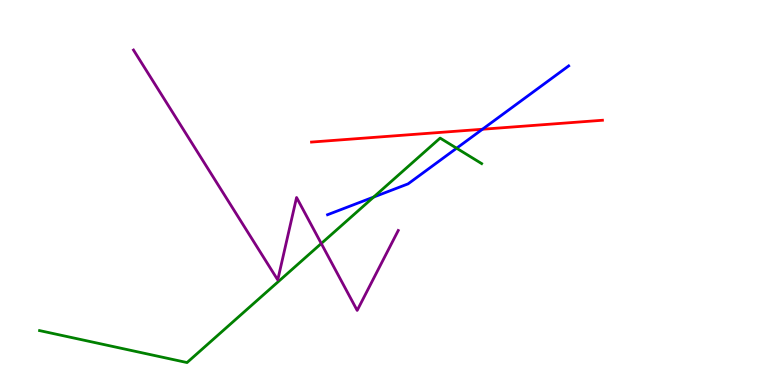[{'lines': ['blue', 'red'], 'intersections': [{'x': 6.22, 'y': 6.64}]}, {'lines': ['green', 'red'], 'intersections': []}, {'lines': ['purple', 'red'], 'intersections': []}, {'lines': ['blue', 'green'], 'intersections': [{'x': 4.82, 'y': 4.88}, {'x': 5.89, 'y': 6.15}]}, {'lines': ['blue', 'purple'], 'intersections': []}, {'lines': ['green', 'purple'], 'intersections': [{'x': 4.15, 'y': 3.68}]}]